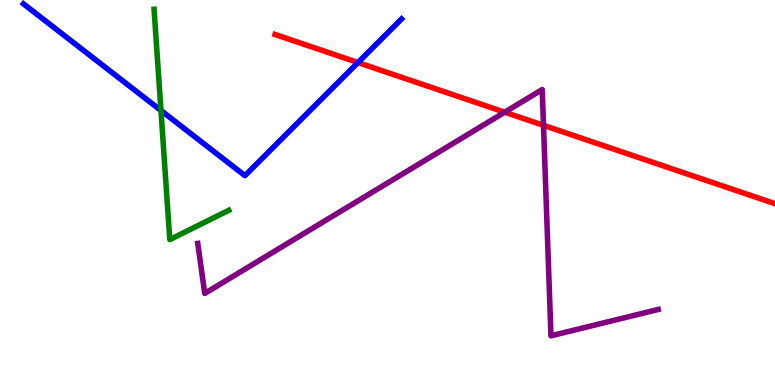[{'lines': ['blue', 'red'], 'intersections': [{'x': 4.62, 'y': 8.38}]}, {'lines': ['green', 'red'], 'intersections': []}, {'lines': ['purple', 'red'], 'intersections': [{'x': 6.51, 'y': 7.09}, {'x': 7.01, 'y': 6.74}]}, {'lines': ['blue', 'green'], 'intersections': [{'x': 2.08, 'y': 7.13}]}, {'lines': ['blue', 'purple'], 'intersections': []}, {'lines': ['green', 'purple'], 'intersections': []}]